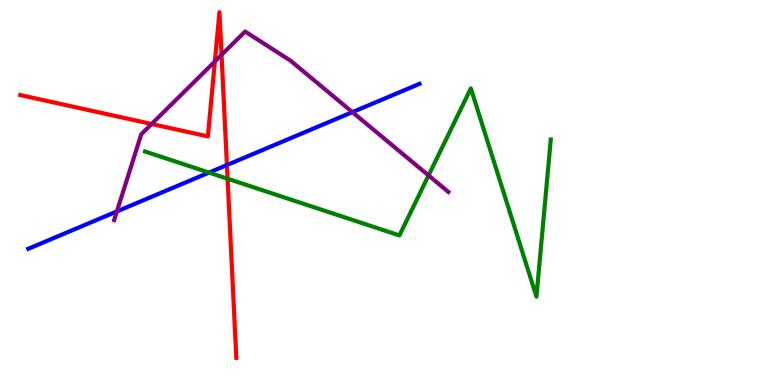[{'lines': ['blue', 'red'], 'intersections': [{'x': 2.93, 'y': 5.71}]}, {'lines': ['green', 'red'], 'intersections': [{'x': 2.94, 'y': 5.36}]}, {'lines': ['purple', 'red'], 'intersections': [{'x': 1.96, 'y': 6.78}, {'x': 2.77, 'y': 8.4}, {'x': 2.86, 'y': 8.57}]}, {'lines': ['blue', 'green'], 'intersections': [{'x': 2.7, 'y': 5.52}]}, {'lines': ['blue', 'purple'], 'intersections': [{'x': 1.51, 'y': 4.51}, {'x': 4.55, 'y': 7.09}]}, {'lines': ['green', 'purple'], 'intersections': [{'x': 5.53, 'y': 5.44}]}]